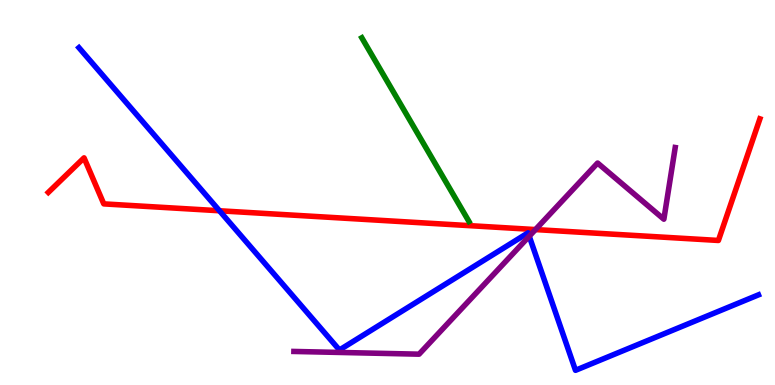[{'lines': ['blue', 'red'], 'intersections': [{'x': 2.83, 'y': 4.53}]}, {'lines': ['green', 'red'], 'intersections': []}, {'lines': ['purple', 'red'], 'intersections': [{'x': 6.91, 'y': 4.04}]}, {'lines': ['blue', 'green'], 'intersections': []}, {'lines': ['blue', 'purple'], 'intersections': [{'x': 6.83, 'y': 3.86}]}, {'lines': ['green', 'purple'], 'intersections': []}]